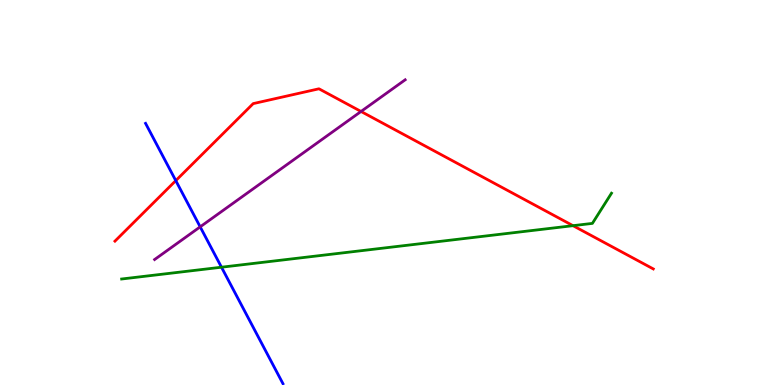[{'lines': ['blue', 'red'], 'intersections': [{'x': 2.27, 'y': 5.31}]}, {'lines': ['green', 'red'], 'intersections': [{'x': 7.39, 'y': 4.14}]}, {'lines': ['purple', 'red'], 'intersections': [{'x': 4.66, 'y': 7.1}]}, {'lines': ['blue', 'green'], 'intersections': [{'x': 2.86, 'y': 3.06}]}, {'lines': ['blue', 'purple'], 'intersections': [{'x': 2.58, 'y': 4.11}]}, {'lines': ['green', 'purple'], 'intersections': []}]